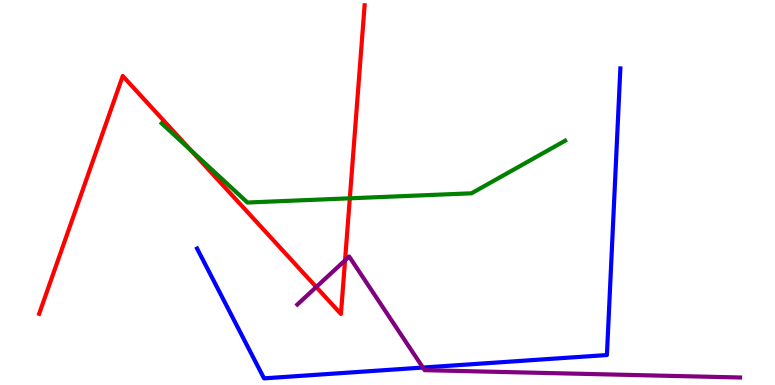[{'lines': ['blue', 'red'], 'intersections': []}, {'lines': ['green', 'red'], 'intersections': [{'x': 2.46, 'y': 6.09}, {'x': 4.51, 'y': 4.85}]}, {'lines': ['purple', 'red'], 'intersections': [{'x': 4.08, 'y': 2.54}, {'x': 4.45, 'y': 3.24}]}, {'lines': ['blue', 'green'], 'intersections': []}, {'lines': ['blue', 'purple'], 'intersections': [{'x': 5.46, 'y': 0.453}]}, {'lines': ['green', 'purple'], 'intersections': []}]